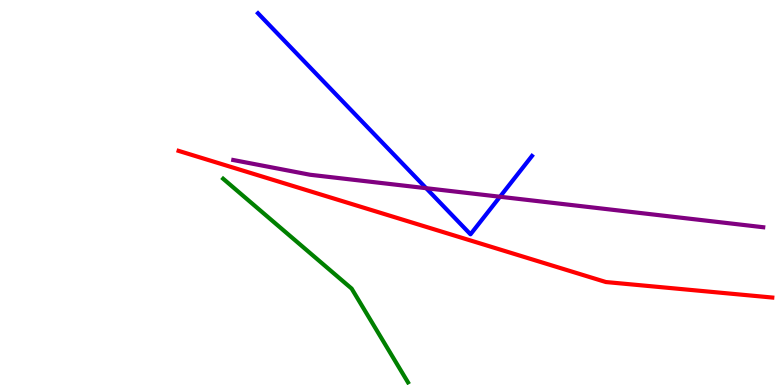[{'lines': ['blue', 'red'], 'intersections': []}, {'lines': ['green', 'red'], 'intersections': []}, {'lines': ['purple', 'red'], 'intersections': []}, {'lines': ['blue', 'green'], 'intersections': []}, {'lines': ['blue', 'purple'], 'intersections': [{'x': 5.5, 'y': 5.11}, {'x': 6.45, 'y': 4.89}]}, {'lines': ['green', 'purple'], 'intersections': []}]